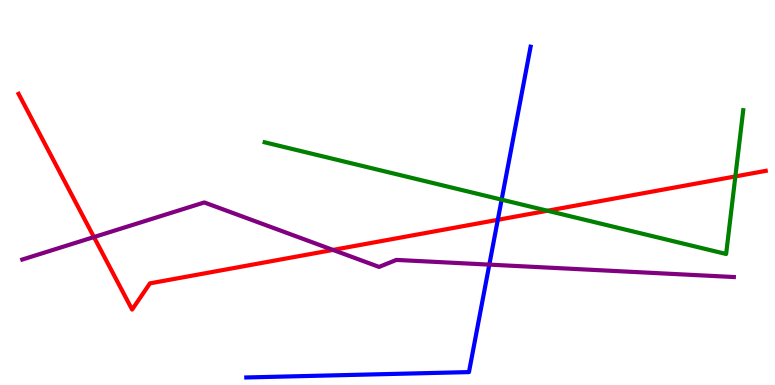[{'lines': ['blue', 'red'], 'intersections': [{'x': 6.42, 'y': 4.29}]}, {'lines': ['green', 'red'], 'intersections': [{'x': 7.06, 'y': 4.53}, {'x': 9.49, 'y': 5.42}]}, {'lines': ['purple', 'red'], 'intersections': [{'x': 1.21, 'y': 3.84}, {'x': 4.3, 'y': 3.51}]}, {'lines': ['blue', 'green'], 'intersections': [{'x': 6.47, 'y': 4.81}]}, {'lines': ['blue', 'purple'], 'intersections': [{'x': 6.31, 'y': 3.13}]}, {'lines': ['green', 'purple'], 'intersections': []}]